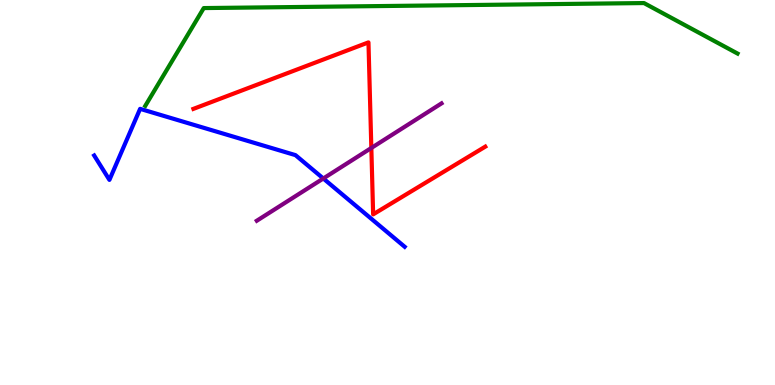[{'lines': ['blue', 'red'], 'intersections': []}, {'lines': ['green', 'red'], 'intersections': []}, {'lines': ['purple', 'red'], 'intersections': [{'x': 4.79, 'y': 6.16}]}, {'lines': ['blue', 'green'], 'intersections': []}, {'lines': ['blue', 'purple'], 'intersections': [{'x': 4.17, 'y': 5.36}]}, {'lines': ['green', 'purple'], 'intersections': []}]